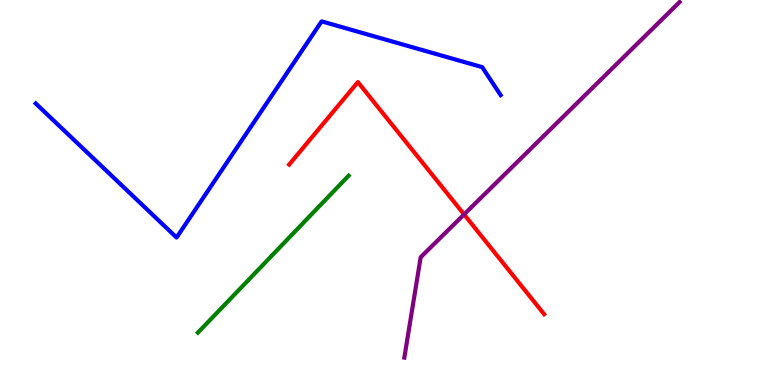[{'lines': ['blue', 'red'], 'intersections': []}, {'lines': ['green', 'red'], 'intersections': []}, {'lines': ['purple', 'red'], 'intersections': [{'x': 5.99, 'y': 4.43}]}, {'lines': ['blue', 'green'], 'intersections': []}, {'lines': ['blue', 'purple'], 'intersections': []}, {'lines': ['green', 'purple'], 'intersections': []}]